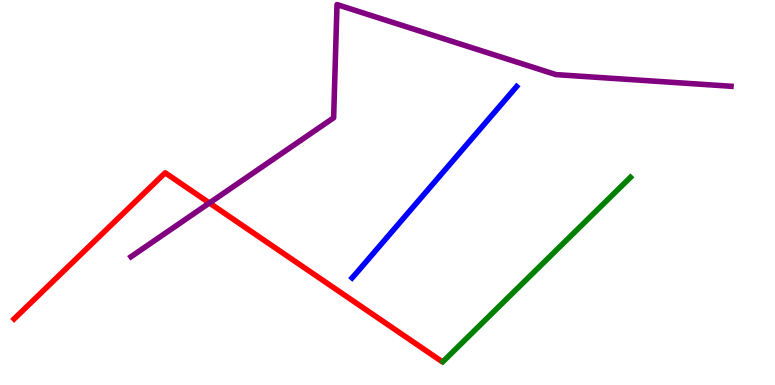[{'lines': ['blue', 'red'], 'intersections': []}, {'lines': ['green', 'red'], 'intersections': []}, {'lines': ['purple', 'red'], 'intersections': [{'x': 2.7, 'y': 4.73}]}, {'lines': ['blue', 'green'], 'intersections': []}, {'lines': ['blue', 'purple'], 'intersections': []}, {'lines': ['green', 'purple'], 'intersections': []}]